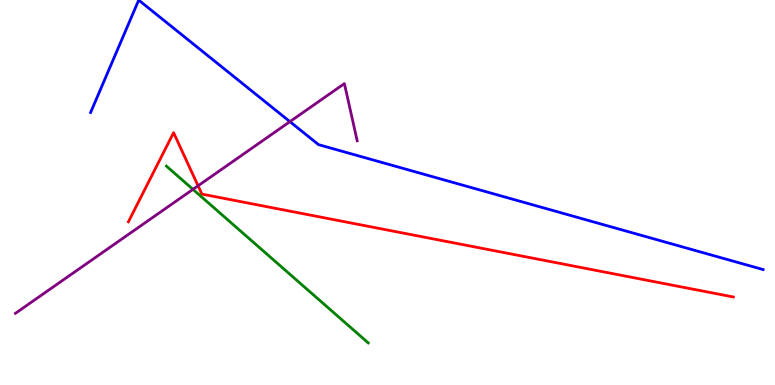[{'lines': ['blue', 'red'], 'intersections': []}, {'lines': ['green', 'red'], 'intersections': []}, {'lines': ['purple', 'red'], 'intersections': [{'x': 2.56, 'y': 5.17}]}, {'lines': ['blue', 'green'], 'intersections': []}, {'lines': ['blue', 'purple'], 'intersections': [{'x': 3.74, 'y': 6.84}]}, {'lines': ['green', 'purple'], 'intersections': [{'x': 2.49, 'y': 5.08}]}]